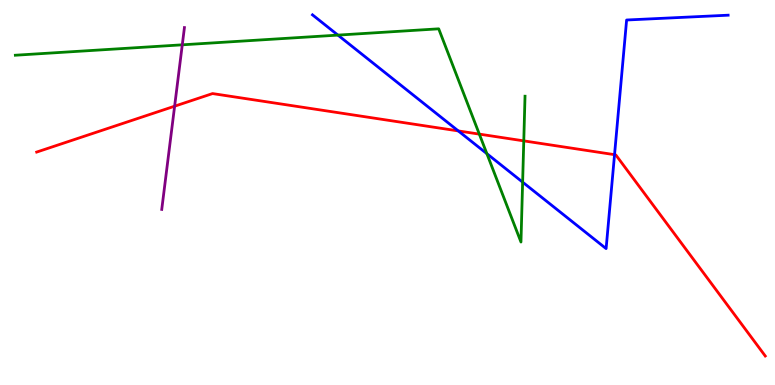[{'lines': ['blue', 'red'], 'intersections': [{'x': 5.91, 'y': 6.6}, {'x': 7.93, 'y': 5.98}]}, {'lines': ['green', 'red'], 'intersections': [{'x': 6.18, 'y': 6.52}, {'x': 6.76, 'y': 6.34}]}, {'lines': ['purple', 'red'], 'intersections': [{'x': 2.25, 'y': 7.24}]}, {'lines': ['blue', 'green'], 'intersections': [{'x': 4.36, 'y': 9.09}, {'x': 6.28, 'y': 6.01}, {'x': 6.74, 'y': 5.27}]}, {'lines': ['blue', 'purple'], 'intersections': []}, {'lines': ['green', 'purple'], 'intersections': [{'x': 2.35, 'y': 8.84}]}]